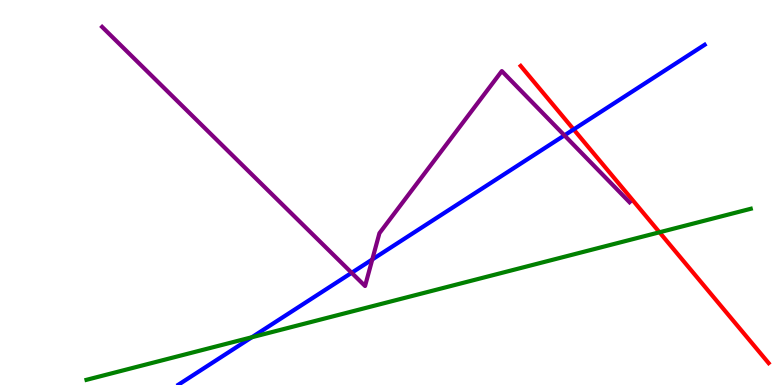[{'lines': ['blue', 'red'], 'intersections': [{'x': 7.4, 'y': 6.64}]}, {'lines': ['green', 'red'], 'intersections': [{'x': 8.51, 'y': 3.97}]}, {'lines': ['purple', 'red'], 'intersections': []}, {'lines': ['blue', 'green'], 'intersections': [{'x': 3.25, 'y': 1.24}]}, {'lines': ['blue', 'purple'], 'intersections': [{'x': 4.54, 'y': 2.91}, {'x': 4.8, 'y': 3.26}, {'x': 7.28, 'y': 6.48}]}, {'lines': ['green', 'purple'], 'intersections': []}]